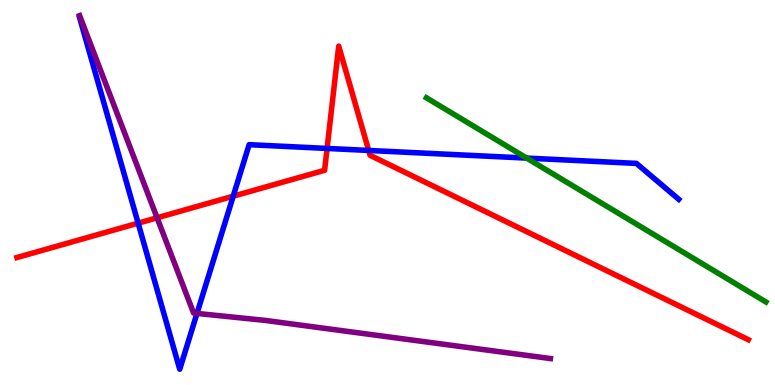[{'lines': ['blue', 'red'], 'intersections': [{'x': 1.78, 'y': 4.2}, {'x': 3.01, 'y': 4.9}, {'x': 4.22, 'y': 6.14}, {'x': 4.76, 'y': 6.09}]}, {'lines': ['green', 'red'], 'intersections': []}, {'lines': ['purple', 'red'], 'intersections': [{'x': 2.03, 'y': 4.34}]}, {'lines': ['blue', 'green'], 'intersections': [{'x': 6.8, 'y': 5.89}]}, {'lines': ['blue', 'purple'], 'intersections': [{'x': 2.54, 'y': 1.86}]}, {'lines': ['green', 'purple'], 'intersections': []}]